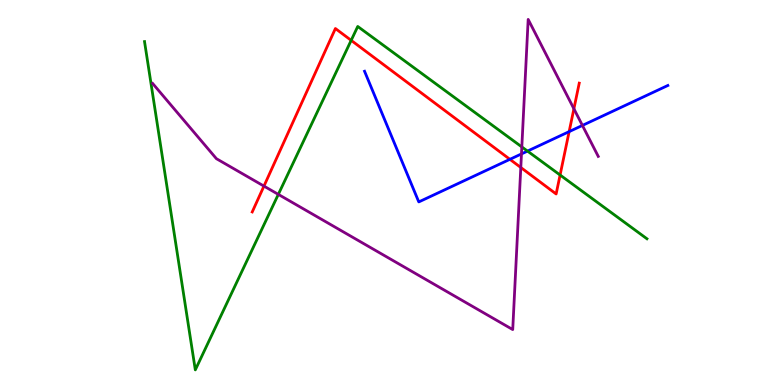[{'lines': ['blue', 'red'], 'intersections': [{'x': 6.58, 'y': 5.86}, {'x': 7.34, 'y': 6.58}]}, {'lines': ['green', 'red'], 'intersections': [{'x': 4.53, 'y': 8.95}, {'x': 7.23, 'y': 5.45}]}, {'lines': ['purple', 'red'], 'intersections': [{'x': 3.41, 'y': 5.17}, {'x': 6.72, 'y': 5.65}, {'x': 7.41, 'y': 7.17}]}, {'lines': ['blue', 'green'], 'intersections': [{'x': 6.81, 'y': 6.08}]}, {'lines': ['blue', 'purple'], 'intersections': [{'x': 6.73, 'y': 6.0}, {'x': 7.51, 'y': 6.74}]}, {'lines': ['green', 'purple'], 'intersections': [{'x': 3.59, 'y': 4.95}, {'x': 6.73, 'y': 6.18}]}]